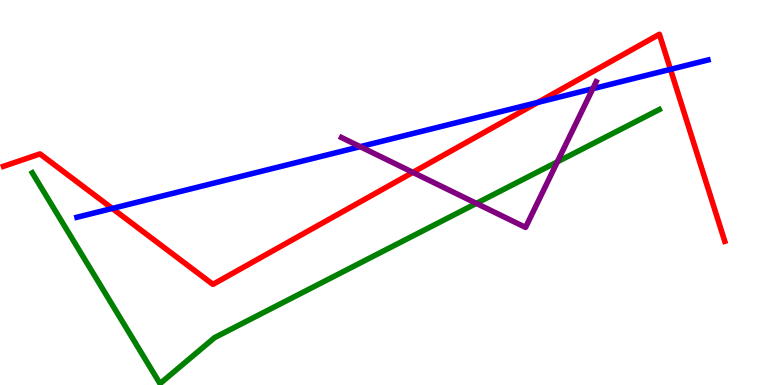[{'lines': ['blue', 'red'], 'intersections': [{'x': 1.45, 'y': 4.59}, {'x': 6.94, 'y': 7.34}, {'x': 8.65, 'y': 8.2}]}, {'lines': ['green', 'red'], 'intersections': []}, {'lines': ['purple', 'red'], 'intersections': [{'x': 5.33, 'y': 5.52}]}, {'lines': ['blue', 'green'], 'intersections': []}, {'lines': ['blue', 'purple'], 'intersections': [{'x': 4.65, 'y': 6.19}, {'x': 7.65, 'y': 7.7}]}, {'lines': ['green', 'purple'], 'intersections': [{'x': 6.15, 'y': 4.72}, {'x': 7.19, 'y': 5.8}]}]